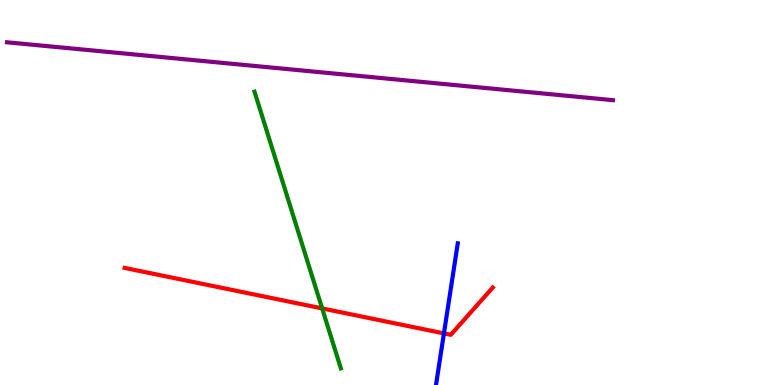[{'lines': ['blue', 'red'], 'intersections': [{'x': 5.73, 'y': 1.34}]}, {'lines': ['green', 'red'], 'intersections': [{'x': 4.16, 'y': 1.99}]}, {'lines': ['purple', 'red'], 'intersections': []}, {'lines': ['blue', 'green'], 'intersections': []}, {'lines': ['blue', 'purple'], 'intersections': []}, {'lines': ['green', 'purple'], 'intersections': []}]